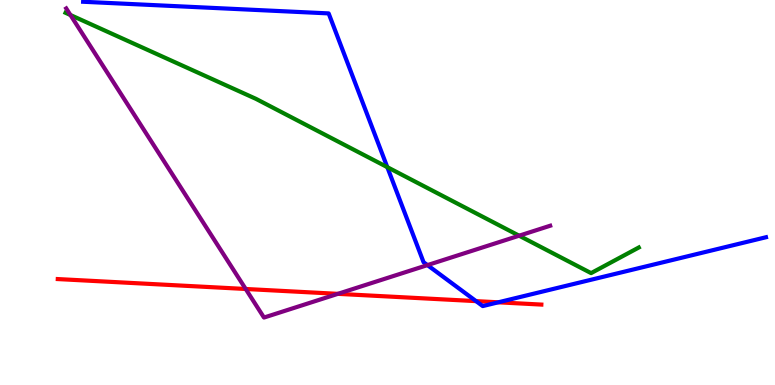[{'lines': ['blue', 'red'], 'intersections': [{'x': 6.14, 'y': 2.18}, {'x': 6.43, 'y': 2.15}]}, {'lines': ['green', 'red'], 'intersections': []}, {'lines': ['purple', 'red'], 'intersections': [{'x': 3.17, 'y': 2.49}, {'x': 4.36, 'y': 2.37}]}, {'lines': ['blue', 'green'], 'intersections': [{'x': 5.0, 'y': 5.66}]}, {'lines': ['blue', 'purple'], 'intersections': [{'x': 5.52, 'y': 3.11}]}, {'lines': ['green', 'purple'], 'intersections': [{'x': 0.909, 'y': 9.61}, {'x': 6.7, 'y': 3.88}]}]